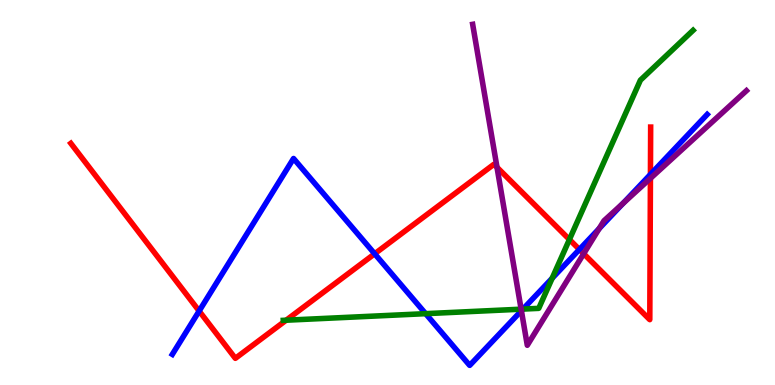[{'lines': ['blue', 'red'], 'intersections': [{'x': 2.57, 'y': 1.92}, {'x': 4.83, 'y': 3.41}, {'x': 7.48, 'y': 3.52}, {'x': 8.39, 'y': 5.47}]}, {'lines': ['green', 'red'], 'intersections': [{'x': 3.69, 'y': 1.68}, {'x': 7.35, 'y': 3.78}]}, {'lines': ['purple', 'red'], 'intersections': [{'x': 6.41, 'y': 5.66}, {'x': 7.53, 'y': 3.41}, {'x': 8.39, 'y': 5.37}]}, {'lines': ['blue', 'green'], 'intersections': [{'x': 5.49, 'y': 1.85}, {'x': 6.75, 'y': 1.97}, {'x': 7.12, 'y': 2.77}]}, {'lines': ['blue', 'purple'], 'intersections': [{'x': 6.73, 'y': 1.93}, {'x': 7.73, 'y': 4.06}, {'x': 8.04, 'y': 4.72}]}, {'lines': ['green', 'purple'], 'intersections': [{'x': 6.72, 'y': 1.97}]}]